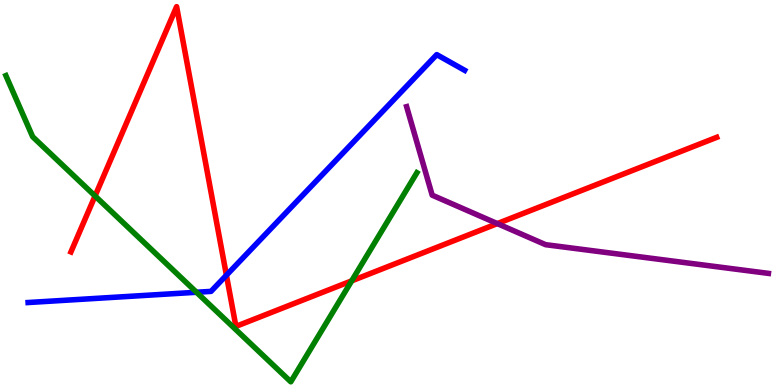[{'lines': ['blue', 'red'], 'intersections': [{'x': 2.92, 'y': 2.85}]}, {'lines': ['green', 'red'], 'intersections': [{'x': 1.23, 'y': 4.91}, {'x': 4.54, 'y': 2.7}]}, {'lines': ['purple', 'red'], 'intersections': [{'x': 6.42, 'y': 4.19}]}, {'lines': ['blue', 'green'], 'intersections': [{'x': 2.54, 'y': 2.41}]}, {'lines': ['blue', 'purple'], 'intersections': []}, {'lines': ['green', 'purple'], 'intersections': []}]